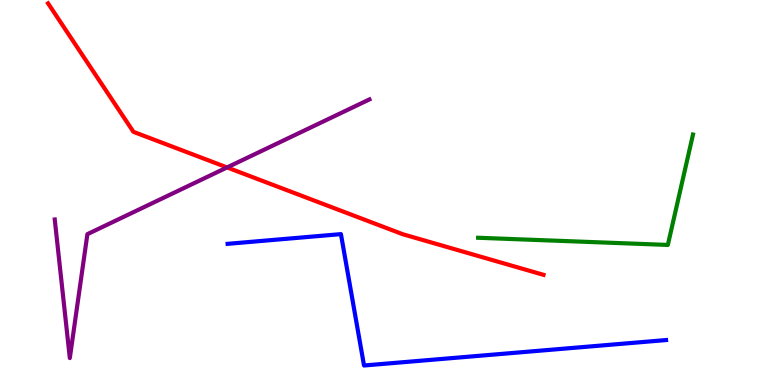[{'lines': ['blue', 'red'], 'intersections': []}, {'lines': ['green', 'red'], 'intersections': []}, {'lines': ['purple', 'red'], 'intersections': [{'x': 2.93, 'y': 5.65}]}, {'lines': ['blue', 'green'], 'intersections': []}, {'lines': ['blue', 'purple'], 'intersections': []}, {'lines': ['green', 'purple'], 'intersections': []}]